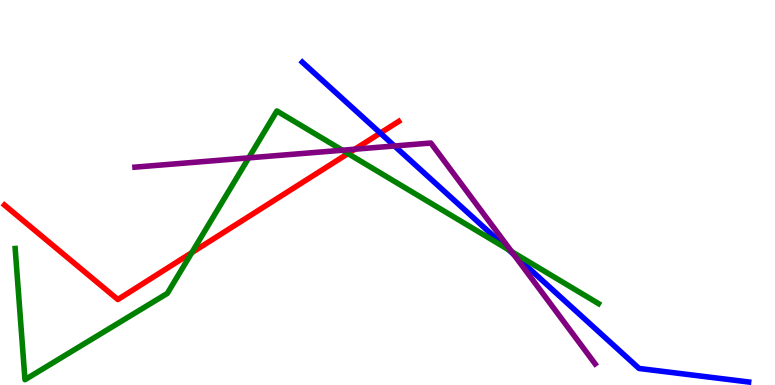[{'lines': ['blue', 'red'], 'intersections': [{'x': 4.91, 'y': 6.54}]}, {'lines': ['green', 'red'], 'intersections': [{'x': 2.48, 'y': 3.44}, {'x': 4.49, 'y': 6.01}]}, {'lines': ['purple', 'red'], 'intersections': [{'x': 4.58, 'y': 6.12}]}, {'lines': ['blue', 'green'], 'intersections': [{'x': 6.56, 'y': 3.51}]}, {'lines': ['blue', 'purple'], 'intersections': [{'x': 5.09, 'y': 6.21}, {'x': 6.63, 'y': 3.39}]}, {'lines': ['green', 'purple'], 'intersections': [{'x': 3.21, 'y': 5.9}, {'x': 4.42, 'y': 6.1}, {'x': 6.6, 'y': 3.47}]}]